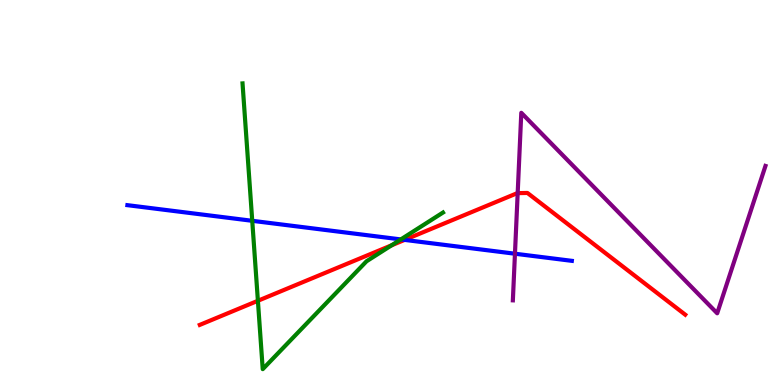[{'lines': ['blue', 'red'], 'intersections': [{'x': 5.22, 'y': 3.77}]}, {'lines': ['green', 'red'], 'intersections': [{'x': 3.33, 'y': 2.19}, {'x': 5.05, 'y': 3.63}]}, {'lines': ['purple', 'red'], 'intersections': [{'x': 6.68, 'y': 4.98}]}, {'lines': ['blue', 'green'], 'intersections': [{'x': 3.25, 'y': 4.26}, {'x': 5.17, 'y': 3.78}]}, {'lines': ['blue', 'purple'], 'intersections': [{'x': 6.64, 'y': 3.41}]}, {'lines': ['green', 'purple'], 'intersections': []}]